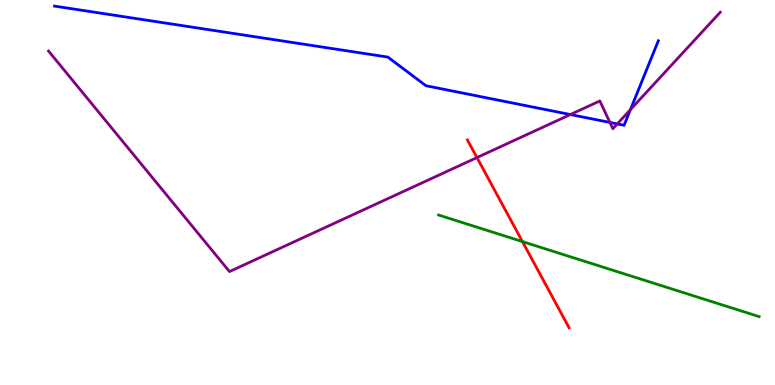[{'lines': ['blue', 'red'], 'intersections': []}, {'lines': ['green', 'red'], 'intersections': [{'x': 6.74, 'y': 3.72}]}, {'lines': ['purple', 'red'], 'intersections': [{'x': 6.15, 'y': 5.91}]}, {'lines': ['blue', 'green'], 'intersections': []}, {'lines': ['blue', 'purple'], 'intersections': [{'x': 7.36, 'y': 7.02}, {'x': 7.87, 'y': 6.82}, {'x': 7.96, 'y': 6.78}, {'x': 8.13, 'y': 7.15}]}, {'lines': ['green', 'purple'], 'intersections': []}]